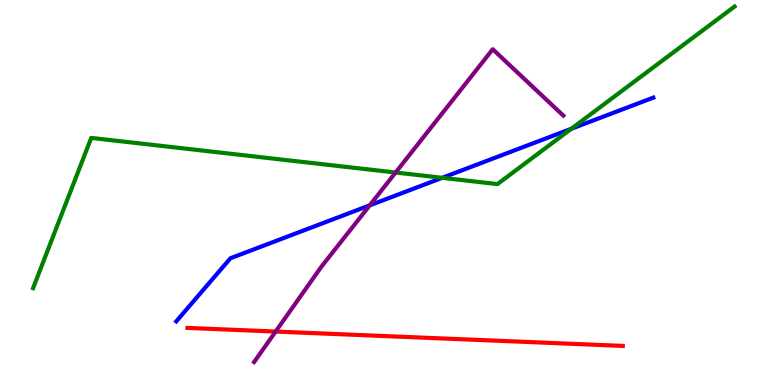[{'lines': ['blue', 'red'], 'intersections': []}, {'lines': ['green', 'red'], 'intersections': []}, {'lines': ['purple', 'red'], 'intersections': [{'x': 3.56, 'y': 1.39}]}, {'lines': ['blue', 'green'], 'intersections': [{'x': 5.71, 'y': 5.38}, {'x': 7.37, 'y': 6.65}]}, {'lines': ['blue', 'purple'], 'intersections': [{'x': 4.77, 'y': 4.67}]}, {'lines': ['green', 'purple'], 'intersections': [{'x': 5.1, 'y': 5.52}]}]